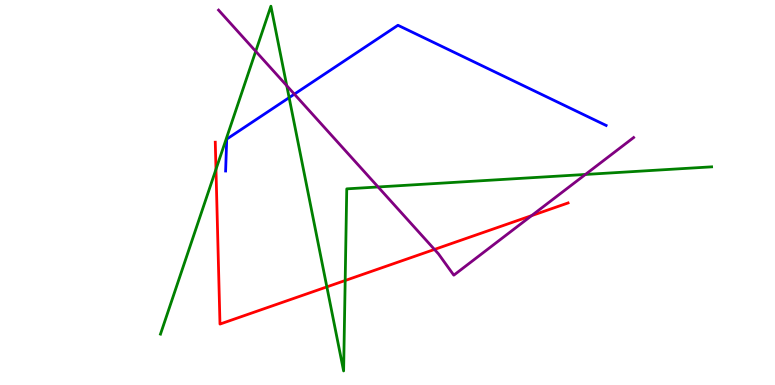[{'lines': ['blue', 'red'], 'intersections': []}, {'lines': ['green', 'red'], 'intersections': [{'x': 2.79, 'y': 5.6}, {'x': 4.22, 'y': 2.55}, {'x': 4.45, 'y': 2.71}]}, {'lines': ['purple', 'red'], 'intersections': [{'x': 5.61, 'y': 3.52}, {'x': 6.86, 'y': 4.4}]}, {'lines': ['blue', 'green'], 'intersections': [{'x': 3.73, 'y': 7.46}]}, {'lines': ['blue', 'purple'], 'intersections': [{'x': 3.8, 'y': 7.55}]}, {'lines': ['green', 'purple'], 'intersections': [{'x': 3.3, 'y': 8.67}, {'x': 3.7, 'y': 7.77}, {'x': 4.88, 'y': 5.14}, {'x': 7.55, 'y': 5.47}]}]